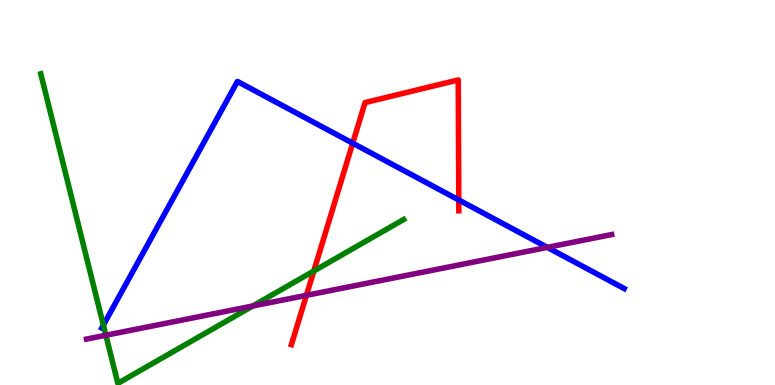[{'lines': ['blue', 'red'], 'intersections': [{'x': 4.55, 'y': 6.28}, {'x': 5.92, 'y': 4.81}]}, {'lines': ['green', 'red'], 'intersections': [{'x': 4.05, 'y': 2.96}]}, {'lines': ['purple', 'red'], 'intersections': [{'x': 3.95, 'y': 2.33}]}, {'lines': ['blue', 'green'], 'intersections': [{'x': 1.33, 'y': 1.56}]}, {'lines': ['blue', 'purple'], 'intersections': [{'x': 7.06, 'y': 3.57}]}, {'lines': ['green', 'purple'], 'intersections': [{'x': 1.37, 'y': 1.29}, {'x': 3.26, 'y': 2.05}]}]